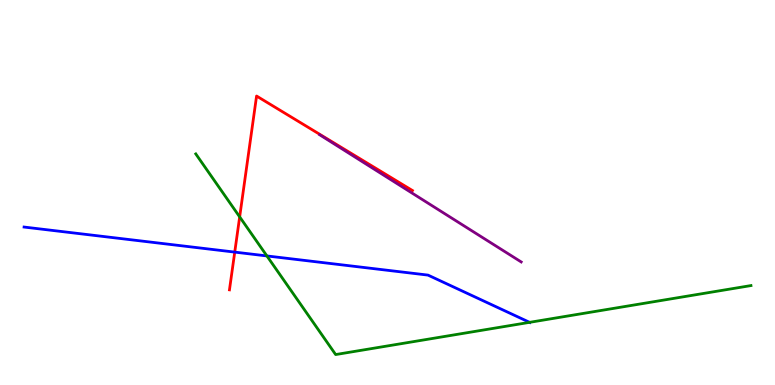[{'lines': ['blue', 'red'], 'intersections': [{'x': 3.03, 'y': 3.45}]}, {'lines': ['green', 'red'], 'intersections': [{'x': 3.09, 'y': 4.37}]}, {'lines': ['purple', 'red'], 'intersections': []}, {'lines': ['blue', 'green'], 'intersections': [{'x': 3.44, 'y': 3.35}, {'x': 6.83, 'y': 1.63}]}, {'lines': ['blue', 'purple'], 'intersections': []}, {'lines': ['green', 'purple'], 'intersections': []}]